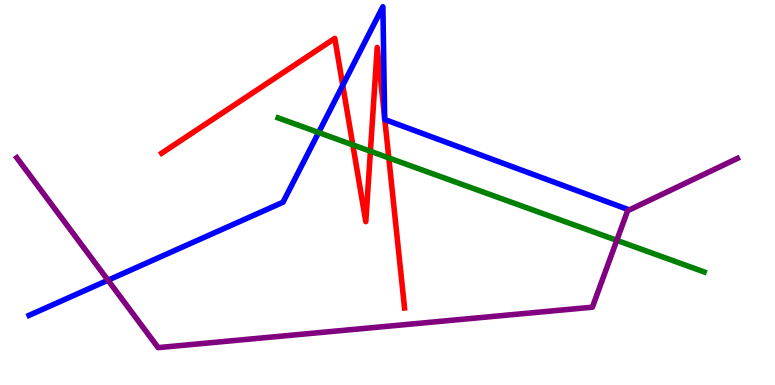[{'lines': ['blue', 'red'], 'intersections': [{'x': 4.42, 'y': 7.78}, {'x': 4.96, 'y': 6.93}, {'x': 4.97, 'y': 6.9}]}, {'lines': ['green', 'red'], 'intersections': [{'x': 4.55, 'y': 6.24}, {'x': 4.78, 'y': 6.07}, {'x': 5.02, 'y': 5.9}]}, {'lines': ['purple', 'red'], 'intersections': []}, {'lines': ['blue', 'green'], 'intersections': [{'x': 4.11, 'y': 6.56}]}, {'lines': ['blue', 'purple'], 'intersections': [{'x': 1.39, 'y': 2.72}]}, {'lines': ['green', 'purple'], 'intersections': [{'x': 7.96, 'y': 3.76}]}]